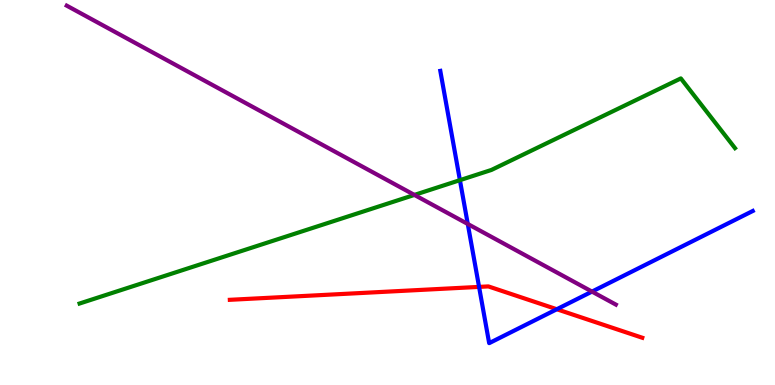[{'lines': ['blue', 'red'], 'intersections': [{'x': 6.18, 'y': 2.55}, {'x': 7.18, 'y': 1.97}]}, {'lines': ['green', 'red'], 'intersections': []}, {'lines': ['purple', 'red'], 'intersections': []}, {'lines': ['blue', 'green'], 'intersections': [{'x': 5.93, 'y': 5.32}]}, {'lines': ['blue', 'purple'], 'intersections': [{'x': 6.04, 'y': 4.18}, {'x': 7.64, 'y': 2.43}]}, {'lines': ['green', 'purple'], 'intersections': [{'x': 5.35, 'y': 4.94}]}]